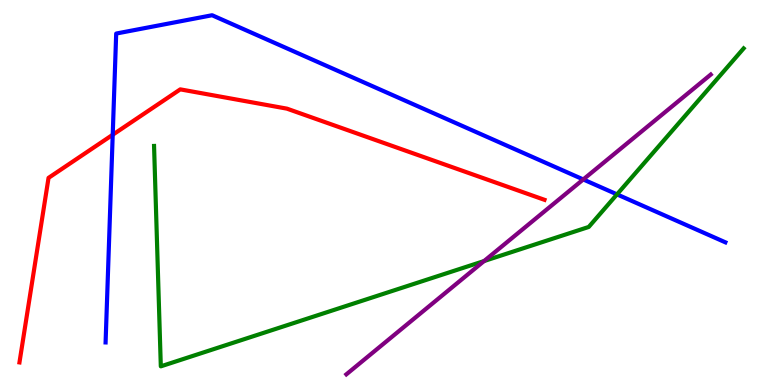[{'lines': ['blue', 'red'], 'intersections': [{'x': 1.45, 'y': 6.5}]}, {'lines': ['green', 'red'], 'intersections': []}, {'lines': ['purple', 'red'], 'intersections': []}, {'lines': ['blue', 'green'], 'intersections': [{'x': 7.96, 'y': 4.95}]}, {'lines': ['blue', 'purple'], 'intersections': [{'x': 7.53, 'y': 5.34}]}, {'lines': ['green', 'purple'], 'intersections': [{'x': 6.25, 'y': 3.22}]}]